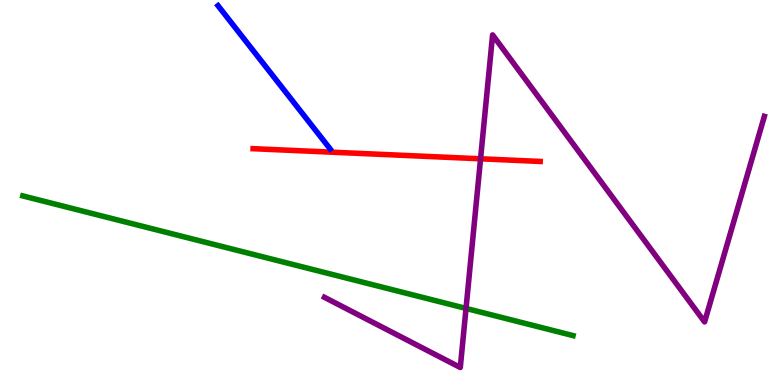[{'lines': ['blue', 'red'], 'intersections': []}, {'lines': ['green', 'red'], 'intersections': []}, {'lines': ['purple', 'red'], 'intersections': [{'x': 6.2, 'y': 5.88}]}, {'lines': ['blue', 'green'], 'intersections': []}, {'lines': ['blue', 'purple'], 'intersections': []}, {'lines': ['green', 'purple'], 'intersections': [{'x': 6.01, 'y': 1.99}]}]